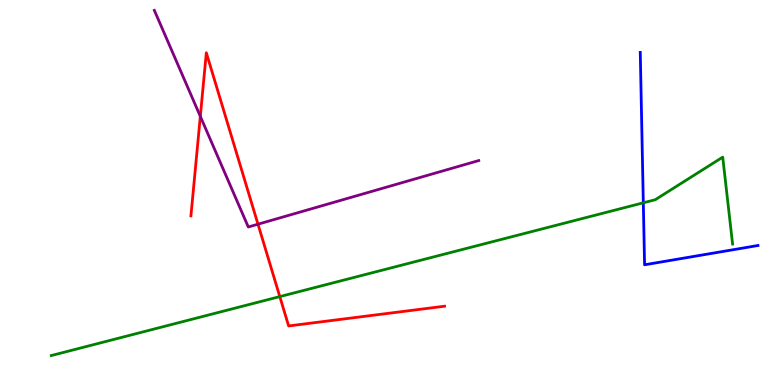[{'lines': ['blue', 'red'], 'intersections': []}, {'lines': ['green', 'red'], 'intersections': [{'x': 3.61, 'y': 2.3}]}, {'lines': ['purple', 'red'], 'intersections': [{'x': 2.58, 'y': 6.98}, {'x': 3.33, 'y': 4.18}]}, {'lines': ['blue', 'green'], 'intersections': [{'x': 8.3, 'y': 4.73}]}, {'lines': ['blue', 'purple'], 'intersections': []}, {'lines': ['green', 'purple'], 'intersections': []}]